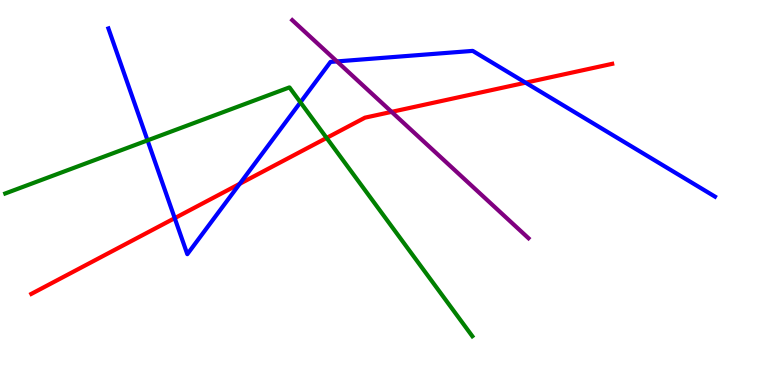[{'lines': ['blue', 'red'], 'intersections': [{'x': 2.25, 'y': 4.33}, {'x': 3.09, 'y': 5.23}, {'x': 6.78, 'y': 7.85}]}, {'lines': ['green', 'red'], 'intersections': [{'x': 4.21, 'y': 6.42}]}, {'lines': ['purple', 'red'], 'intersections': [{'x': 5.05, 'y': 7.09}]}, {'lines': ['blue', 'green'], 'intersections': [{'x': 1.9, 'y': 6.35}, {'x': 3.88, 'y': 7.34}]}, {'lines': ['blue', 'purple'], 'intersections': [{'x': 4.35, 'y': 8.4}]}, {'lines': ['green', 'purple'], 'intersections': []}]